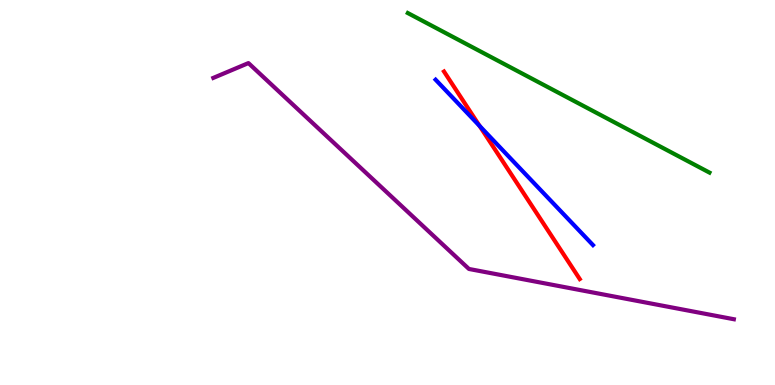[{'lines': ['blue', 'red'], 'intersections': [{'x': 6.19, 'y': 6.73}]}, {'lines': ['green', 'red'], 'intersections': []}, {'lines': ['purple', 'red'], 'intersections': []}, {'lines': ['blue', 'green'], 'intersections': []}, {'lines': ['blue', 'purple'], 'intersections': []}, {'lines': ['green', 'purple'], 'intersections': []}]